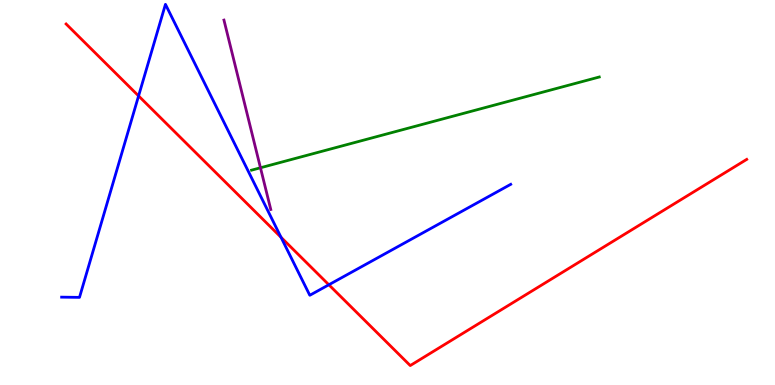[{'lines': ['blue', 'red'], 'intersections': [{'x': 1.79, 'y': 7.51}, {'x': 3.63, 'y': 3.84}, {'x': 4.24, 'y': 2.6}]}, {'lines': ['green', 'red'], 'intersections': []}, {'lines': ['purple', 'red'], 'intersections': []}, {'lines': ['blue', 'green'], 'intersections': []}, {'lines': ['blue', 'purple'], 'intersections': []}, {'lines': ['green', 'purple'], 'intersections': [{'x': 3.36, 'y': 5.64}]}]